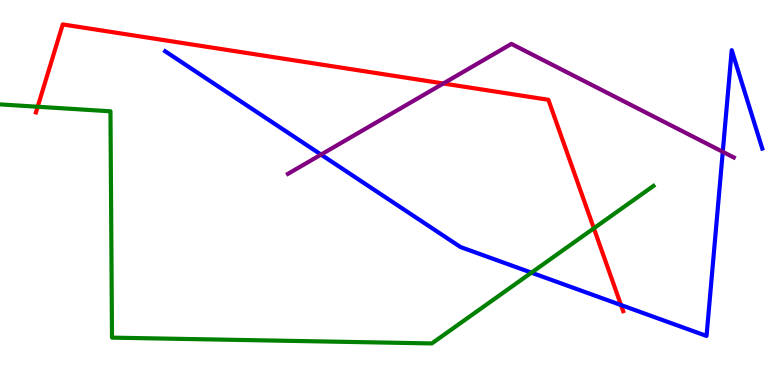[{'lines': ['blue', 'red'], 'intersections': [{'x': 8.01, 'y': 2.08}]}, {'lines': ['green', 'red'], 'intersections': [{'x': 0.486, 'y': 7.23}, {'x': 7.66, 'y': 4.07}]}, {'lines': ['purple', 'red'], 'intersections': [{'x': 5.72, 'y': 7.83}]}, {'lines': ['blue', 'green'], 'intersections': [{'x': 6.86, 'y': 2.92}]}, {'lines': ['blue', 'purple'], 'intersections': [{'x': 4.14, 'y': 5.98}, {'x': 9.33, 'y': 6.06}]}, {'lines': ['green', 'purple'], 'intersections': []}]